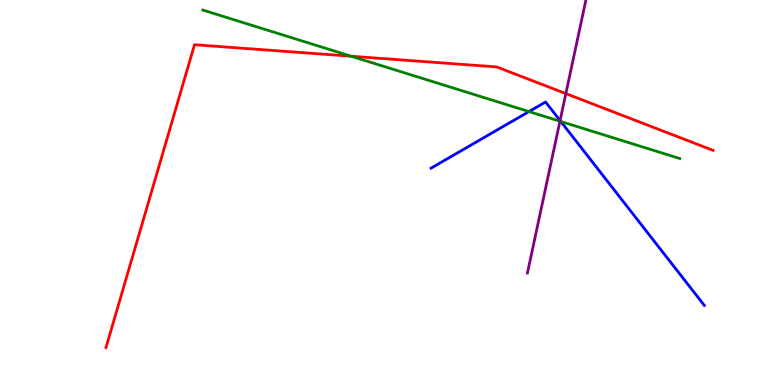[{'lines': ['blue', 'red'], 'intersections': []}, {'lines': ['green', 'red'], 'intersections': [{'x': 4.53, 'y': 8.54}]}, {'lines': ['purple', 'red'], 'intersections': [{'x': 7.3, 'y': 7.57}]}, {'lines': ['blue', 'green'], 'intersections': [{'x': 6.83, 'y': 7.1}, {'x': 7.24, 'y': 6.84}]}, {'lines': ['blue', 'purple'], 'intersections': [{'x': 7.23, 'y': 6.87}]}, {'lines': ['green', 'purple'], 'intersections': [{'x': 7.23, 'y': 6.85}]}]